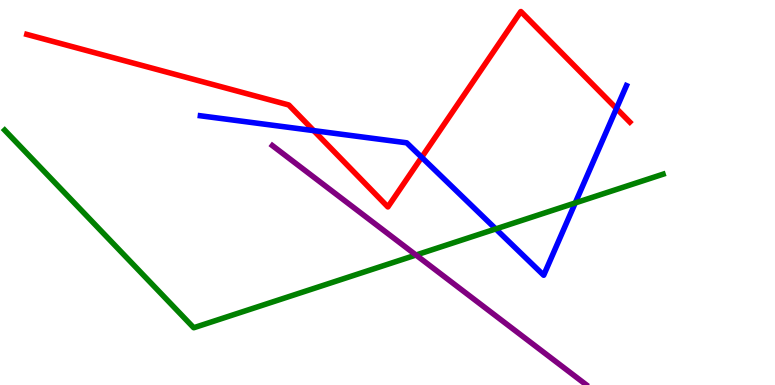[{'lines': ['blue', 'red'], 'intersections': [{'x': 4.05, 'y': 6.61}, {'x': 5.44, 'y': 5.91}, {'x': 7.95, 'y': 7.18}]}, {'lines': ['green', 'red'], 'intersections': []}, {'lines': ['purple', 'red'], 'intersections': []}, {'lines': ['blue', 'green'], 'intersections': [{'x': 6.4, 'y': 4.05}, {'x': 7.42, 'y': 4.73}]}, {'lines': ['blue', 'purple'], 'intersections': []}, {'lines': ['green', 'purple'], 'intersections': [{'x': 5.37, 'y': 3.38}]}]